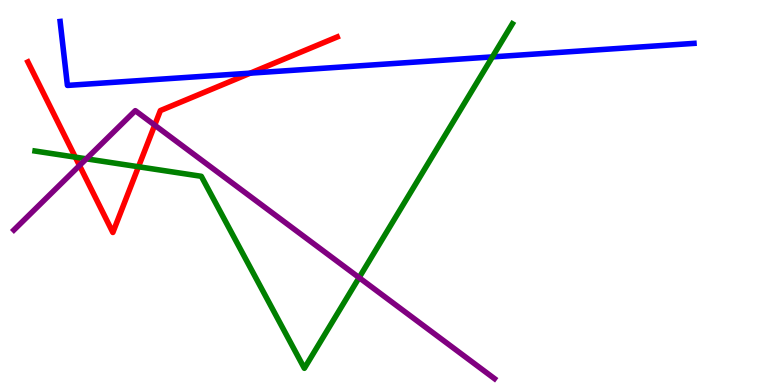[{'lines': ['blue', 'red'], 'intersections': [{'x': 3.23, 'y': 8.1}]}, {'lines': ['green', 'red'], 'intersections': [{'x': 0.972, 'y': 5.92}, {'x': 1.79, 'y': 5.67}]}, {'lines': ['purple', 'red'], 'intersections': [{'x': 1.03, 'y': 5.7}, {'x': 2.0, 'y': 6.75}]}, {'lines': ['blue', 'green'], 'intersections': [{'x': 6.35, 'y': 8.52}]}, {'lines': ['blue', 'purple'], 'intersections': []}, {'lines': ['green', 'purple'], 'intersections': [{'x': 1.11, 'y': 5.87}, {'x': 4.63, 'y': 2.79}]}]